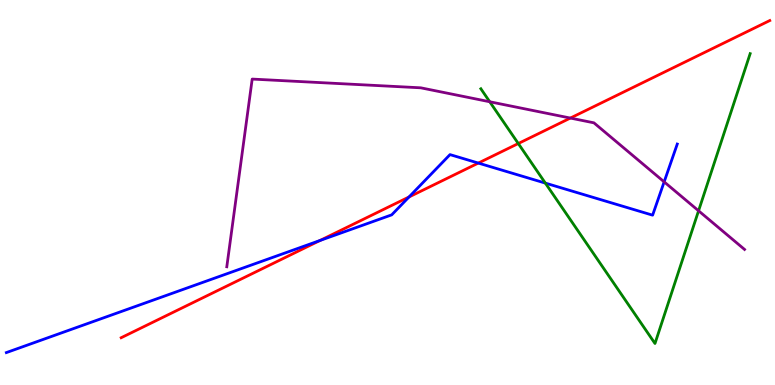[{'lines': ['blue', 'red'], 'intersections': [{'x': 4.13, 'y': 3.75}, {'x': 5.28, 'y': 4.88}, {'x': 6.17, 'y': 5.76}]}, {'lines': ['green', 'red'], 'intersections': [{'x': 6.69, 'y': 6.27}]}, {'lines': ['purple', 'red'], 'intersections': [{'x': 7.36, 'y': 6.93}]}, {'lines': ['blue', 'green'], 'intersections': [{'x': 7.04, 'y': 5.24}]}, {'lines': ['blue', 'purple'], 'intersections': [{'x': 8.57, 'y': 5.28}]}, {'lines': ['green', 'purple'], 'intersections': [{'x': 6.32, 'y': 7.36}, {'x': 9.01, 'y': 4.52}]}]